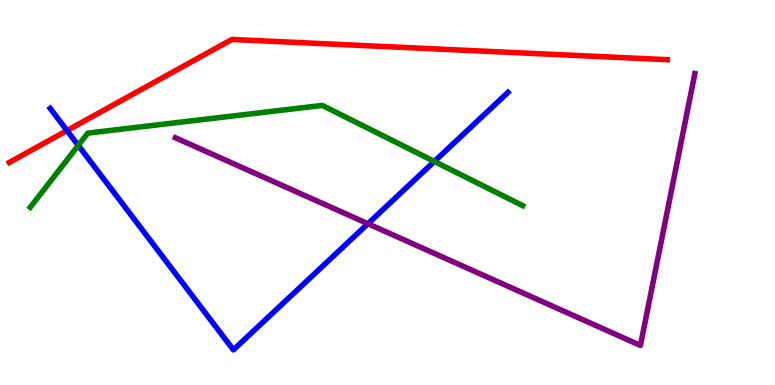[{'lines': ['blue', 'red'], 'intersections': [{'x': 0.865, 'y': 6.61}]}, {'lines': ['green', 'red'], 'intersections': []}, {'lines': ['purple', 'red'], 'intersections': []}, {'lines': ['blue', 'green'], 'intersections': [{'x': 1.01, 'y': 6.22}, {'x': 5.6, 'y': 5.81}]}, {'lines': ['blue', 'purple'], 'intersections': [{'x': 4.75, 'y': 4.19}]}, {'lines': ['green', 'purple'], 'intersections': []}]